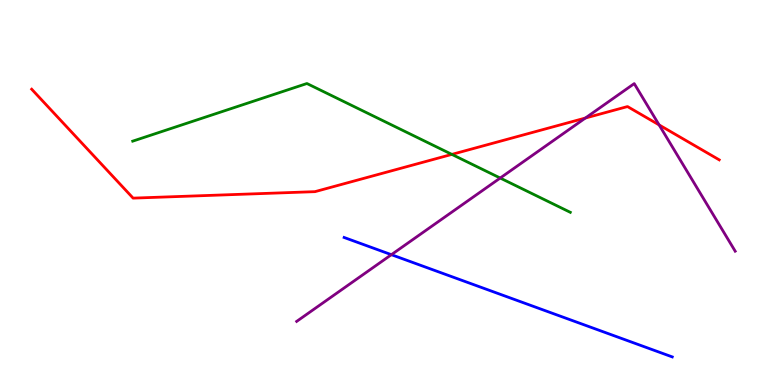[{'lines': ['blue', 'red'], 'intersections': []}, {'lines': ['green', 'red'], 'intersections': [{'x': 5.83, 'y': 5.99}]}, {'lines': ['purple', 'red'], 'intersections': [{'x': 7.55, 'y': 6.93}, {'x': 8.5, 'y': 6.76}]}, {'lines': ['blue', 'green'], 'intersections': []}, {'lines': ['blue', 'purple'], 'intersections': [{'x': 5.05, 'y': 3.38}]}, {'lines': ['green', 'purple'], 'intersections': [{'x': 6.45, 'y': 5.38}]}]